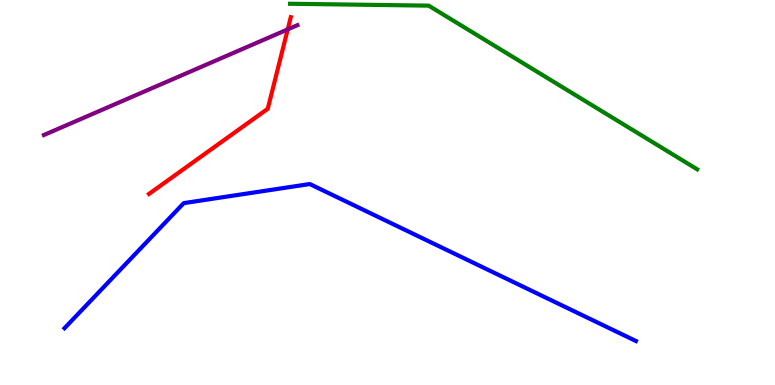[{'lines': ['blue', 'red'], 'intersections': []}, {'lines': ['green', 'red'], 'intersections': []}, {'lines': ['purple', 'red'], 'intersections': [{'x': 3.71, 'y': 9.24}]}, {'lines': ['blue', 'green'], 'intersections': []}, {'lines': ['blue', 'purple'], 'intersections': []}, {'lines': ['green', 'purple'], 'intersections': []}]